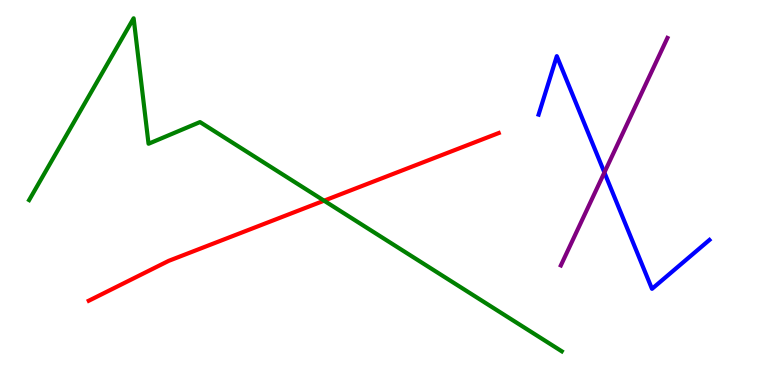[{'lines': ['blue', 'red'], 'intersections': []}, {'lines': ['green', 'red'], 'intersections': [{'x': 4.18, 'y': 4.79}]}, {'lines': ['purple', 'red'], 'intersections': []}, {'lines': ['blue', 'green'], 'intersections': []}, {'lines': ['blue', 'purple'], 'intersections': [{'x': 7.8, 'y': 5.52}]}, {'lines': ['green', 'purple'], 'intersections': []}]